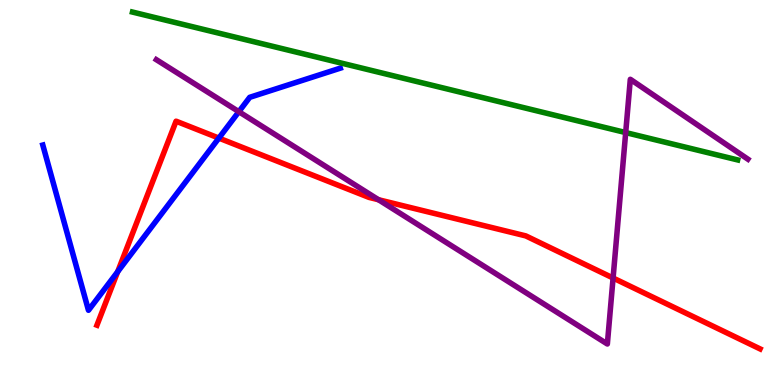[{'lines': ['blue', 'red'], 'intersections': [{'x': 1.52, 'y': 2.94}, {'x': 2.82, 'y': 6.41}]}, {'lines': ['green', 'red'], 'intersections': []}, {'lines': ['purple', 'red'], 'intersections': [{'x': 4.88, 'y': 4.81}, {'x': 7.91, 'y': 2.78}]}, {'lines': ['blue', 'green'], 'intersections': []}, {'lines': ['blue', 'purple'], 'intersections': [{'x': 3.08, 'y': 7.1}]}, {'lines': ['green', 'purple'], 'intersections': [{'x': 8.07, 'y': 6.56}]}]